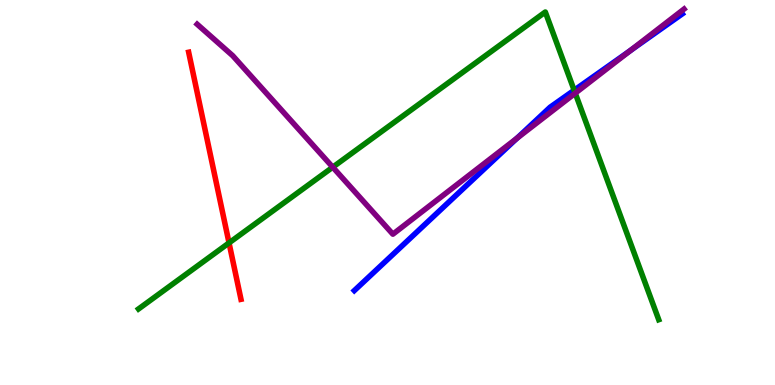[{'lines': ['blue', 'red'], 'intersections': []}, {'lines': ['green', 'red'], 'intersections': [{'x': 2.96, 'y': 3.69}]}, {'lines': ['purple', 'red'], 'intersections': []}, {'lines': ['blue', 'green'], 'intersections': [{'x': 7.41, 'y': 7.66}]}, {'lines': ['blue', 'purple'], 'intersections': [{'x': 6.67, 'y': 6.41}, {'x': 8.14, 'y': 8.69}]}, {'lines': ['green', 'purple'], 'intersections': [{'x': 4.29, 'y': 5.66}, {'x': 7.42, 'y': 7.58}]}]